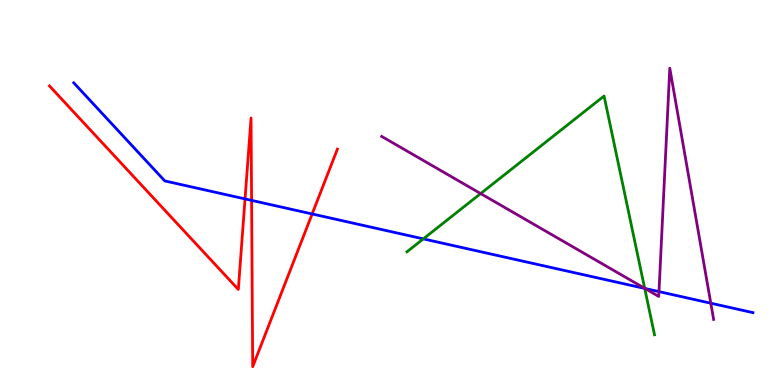[{'lines': ['blue', 'red'], 'intersections': [{'x': 3.16, 'y': 4.83}, {'x': 3.25, 'y': 4.8}, {'x': 4.03, 'y': 4.44}]}, {'lines': ['green', 'red'], 'intersections': []}, {'lines': ['purple', 'red'], 'intersections': []}, {'lines': ['blue', 'green'], 'intersections': [{'x': 5.46, 'y': 3.8}, {'x': 8.32, 'y': 2.51}]}, {'lines': ['blue', 'purple'], 'intersections': [{'x': 8.32, 'y': 2.51}, {'x': 8.5, 'y': 2.43}, {'x': 9.17, 'y': 2.12}]}, {'lines': ['green', 'purple'], 'intersections': [{'x': 6.2, 'y': 4.97}, {'x': 8.32, 'y': 2.51}]}]